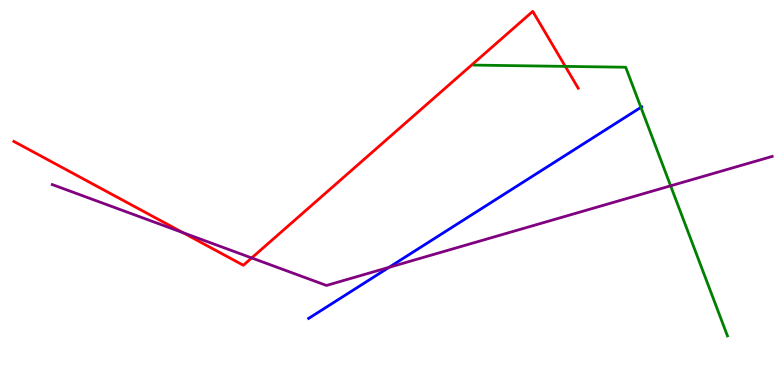[{'lines': ['blue', 'red'], 'intersections': []}, {'lines': ['green', 'red'], 'intersections': [{'x': 7.29, 'y': 8.28}]}, {'lines': ['purple', 'red'], 'intersections': [{'x': 2.36, 'y': 3.96}, {'x': 3.25, 'y': 3.3}]}, {'lines': ['blue', 'green'], 'intersections': [{'x': 8.27, 'y': 7.21}]}, {'lines': ['blue', 'purple'], 'intersections': [{'x': 5.02, 'y': 3.06}]}, {'lines': ['green', 'purple'], 'intersections': [{'x': 8.65, 'y': 5.17}]}]